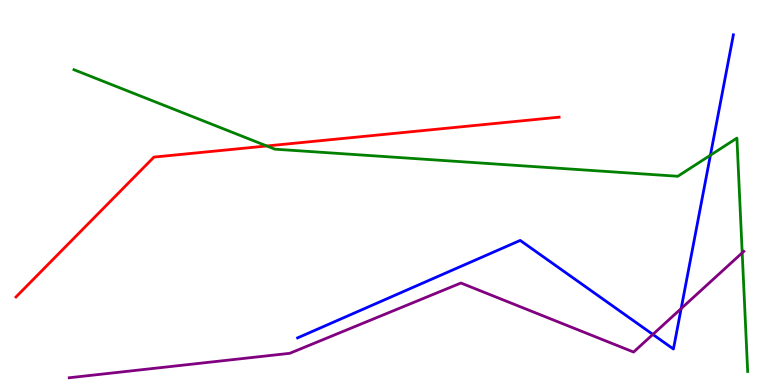[{'lines': ['blue', 'red'], 'intersections': []}, {'lines': ['green', 'red'], 'intersections': [{'x': 3.44, 'y': 6.21}]}, {'lines': ['purple', 'red'], 'intersections': []}, {'lines': ['blue', 'green'], 'intersections': [{'x': 9.17, 'y': 5.97}]}, {'lines': ['blue', 'purple'], 'intersections': [{'x': 8.42, 'y': 1.31}, {'x': 8.79, 'y': 1.98}]}, {'lines': ['green', 'purple'], 'intersections': [{'x': 9.58, 'y': 3.43}]}]